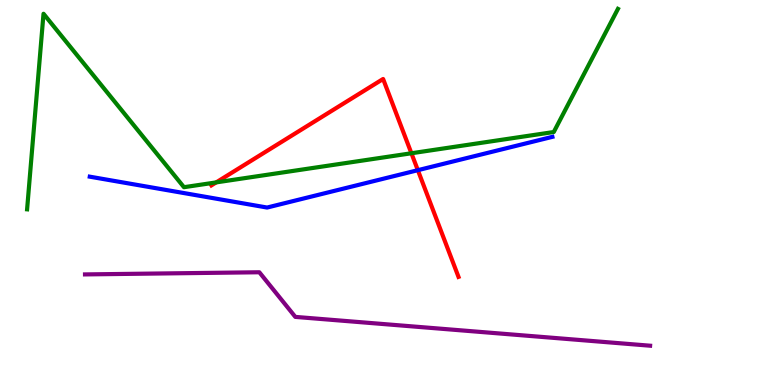[{'lines': ['blue', 'red'], 'intersections': [{'x': 5.39, 'y': 5.58}]}, {'lines': ['green', 'red'], 'intersections': [{'x': 2.79, 'y': 5.26}, {'x': 5.31, 'y': 6.02}]}, {'lines': ['purple', 'red'], 'intersections': []}, {'lines': ['blue', 'green'], 'intersections': []}, {'lines': ['blue', 'purple'], 'intersections': []}, {'lines': ['green', 'purple'], 'intersections': []}]